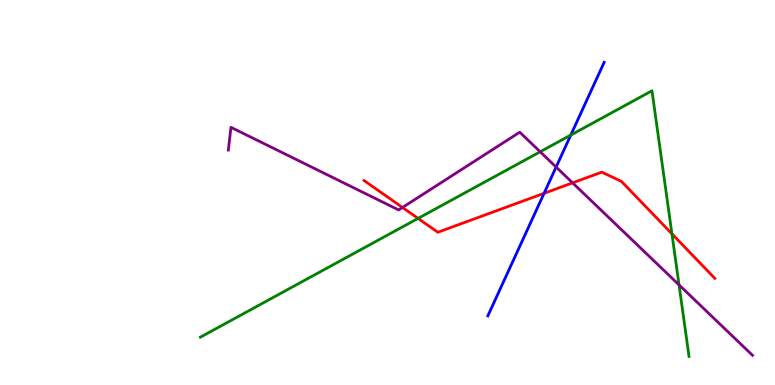[{'lines': ['blue', 'red'], 'intersections': [{'x': 7.02, 'y': 4.98}]}, {'lines': ['green', 'red'], 'intersections': [{'x': 5.39, 'y': 4.33}, {'x': 8.67, 'y': 3.93}]}, {'lines': ['purple', 'red'], 'intersections': [{'x': 5.19, 'y': 4.61}, {'x': 7.39, 'y': 5.25}]}, {'lines': ['blue', 'green'], 'intersections': [{'x': 7.36, 'y': 6.49}]}, {'lines': ['blue', 'purple'], 'intersections': [{'x': 7.18, 'y': 5.66}]}, {'lines': ['green', 'purple'], 'intersections': [{'x': 6.97, 'y': 6.06}, {'x': 8.76, 'y': 2.6}]}]